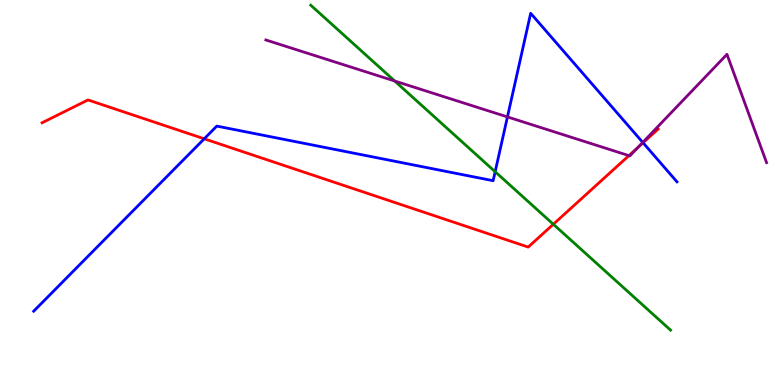[{'lines': ['blue', 'red'], 'intersections': [{'x': 2.64, 'y': 6.39}, {'x': 8.3, 'y': 6.29}]}, {'lines': ['green', 'red'], 'intersections': [{'x': 7.14, 'y': 4.18}]}, {'lines': ['purple', 'red'], 'intersections': [{'x': 8.11, 'y': 5.96}, {'x': 8.24, 'y': 6.18}]}, {'lines': ['blue', 'green'], 'intersections': [{'x': 6.39, 'y': 5.54}]}, {'lines': ['blue', 'purple'], 'intersections': [{'x': 6.55, 'y': 6.96}, {'x': 8.29, 'y': 6.3}]}, {'lines': ['green', 'purple'], 'intersections': [{'x': 5.09, 'y': 7.9}]}]